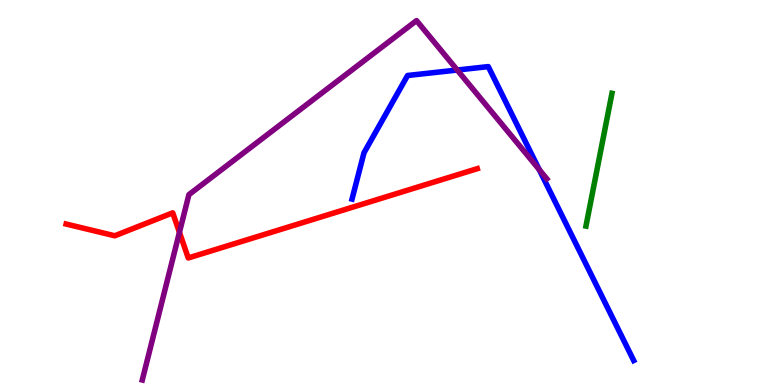[{'lines': ['blue', 'red'], 'intersections': []}, {'lines': ['green', 'red'], 'intersections': []}, {'lines': ['purple', 'red'], 'intersections': [{'x': 2.32, 'y': 3.97}]}, {'lines': ['blue', 'green'], 'intersections': []}, {'lines': ['blue', 'purple'], 'intersections': [{'x': 5.9, 'y': 8.18}, {'x': 6.96, 'y': 5.59}]}, {'lines': ['green', 'purple'], 'intersections': []}]